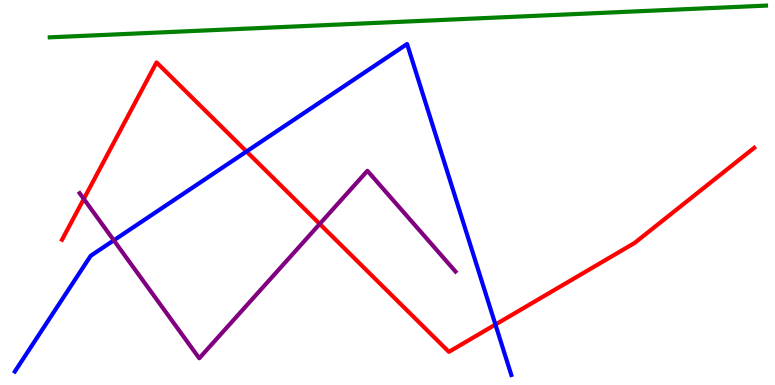[{'lines': ['blue', 'red'], 'intersections': [{'x': 3.18, 'y': 6.07}, {'x': 6.39, 'y': 1.57}]}, {'lines': ['green', 'red'], 'intersections': []}, {'lines': ['purple', 'red'], 'intersections': [{'x': 1.08, 'y': 4.83}, {'x': 4.13, 'y': 4.18}]}, {'lines': ['blue', 'green'], 'intersections': []}, {'lines': ['blue', 'purple'], 'intersections': [{'x': 1.47, 'y': 3.76}]}, {'lines': ['green', 'purple'], 'intersections': []}]